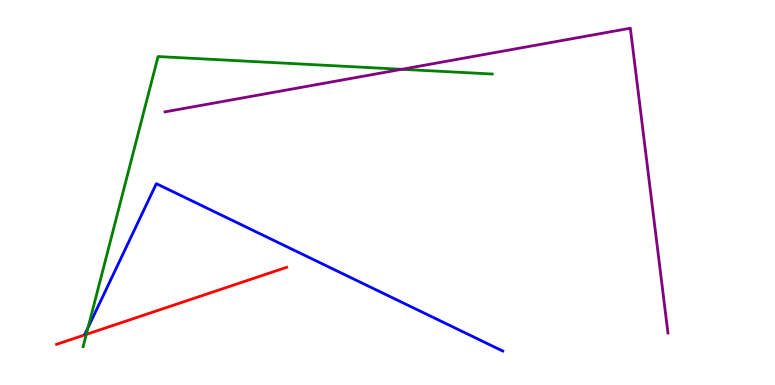[{'lines': ['blue', 'red'], 'intersections': []}, {'lines': ['green', 'red'], 'intersections': [{'x': 1.11, 'y': 1.31}]}, {'lines': ['purple', 'red'], 'intersections': []}, {'lines': ['blue', 'green'], 'intersections': [{'x': 1.14, 'y': 1.49}]}, {'lines': ['blue', 'purple'], 'intersections': []}, {'lines': ['green', 'purple'], 'intersections': [{'x': 5.18, 'y': 8.2}]}]